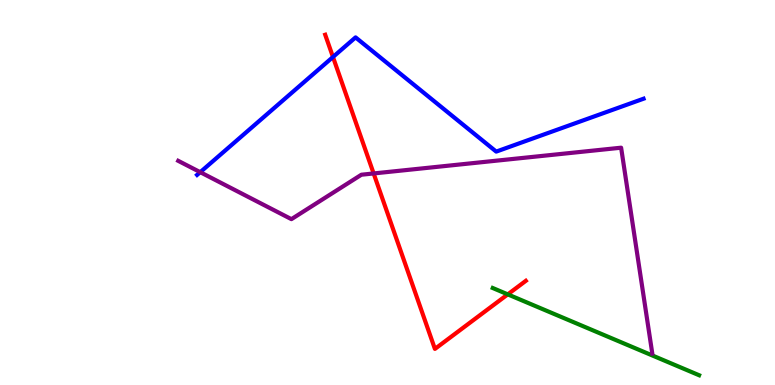[{'lines': ['blue', 'red'], 'intersections': [{'x': 4.3, 'y': 8.52}]}, {'lines': ['green', 'red'], 'intersections': [{'x': 6.55, 'y': 2.35}]}, {'lines': ['purple', 'red'], 'intersections': [{'x': 4.82, 'y': 5.49}]}, {'lines': ['blue', 'green'], 'intersections': []}, {'lines': ['blue', 'purple'], 'intersections': [{'x': 2.58, 'y': 5.53}]}, {'lines': ['green', 'purple'], 'intersections': []}]